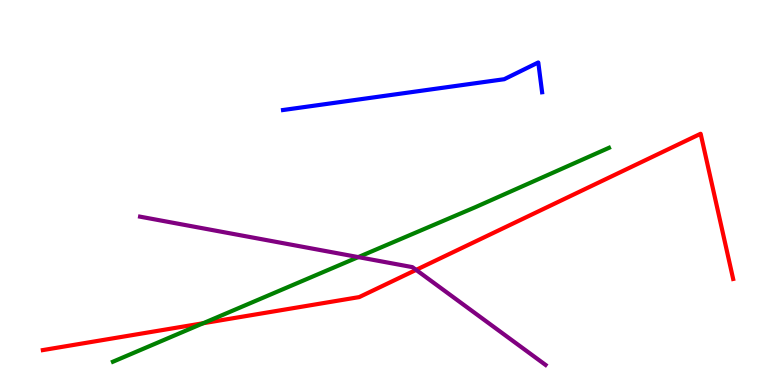[{'lines': ['blue', 'red'], 'intersections': []}, {'lines': ['green', 'red'], 'intersections': [{'x': 2.62, 'y': 1.6}]}, {'lines': ['purple', 'red'], 'intersections': [{'x': 5.37, 'y': 2.99}]}, {'lines': ['blue', 'green'], 'intersections': []}, {'lines': ['blue', 'purple'], 'intersections': []}, {'lines': ['green', 'purple'], 'intersections': [{'x': 4.62, 'y': 3.32}]}]